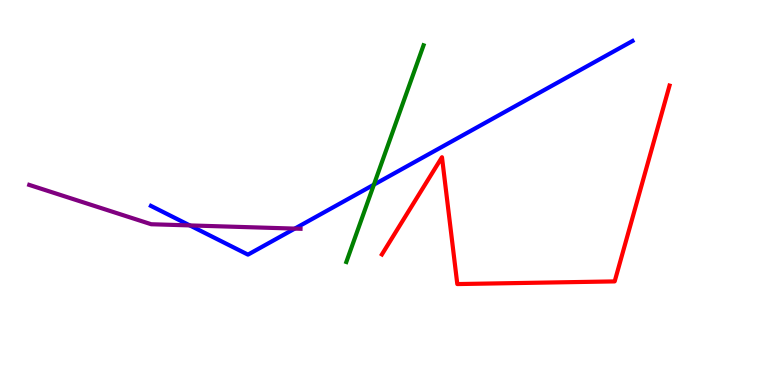[{'lines': ['blue', 'red'], 'intersections': []}, {'lines': ['green', 'red'], 'intersections': []}, {'lines': ['purple', 'red'], 'intersections': []}, {'lines': ['blue', 'green'], 'intersections': [{'x': 4.82, 'y': 5.2}]}, {'lines': ['blue', 'purple'], 'intersections': [{'x': 2.45, 'y': 4.15}, {'x': 3.8, 'y': 4.06}]}, {'lines': ['green', 'purple'], 'intersections': []}]